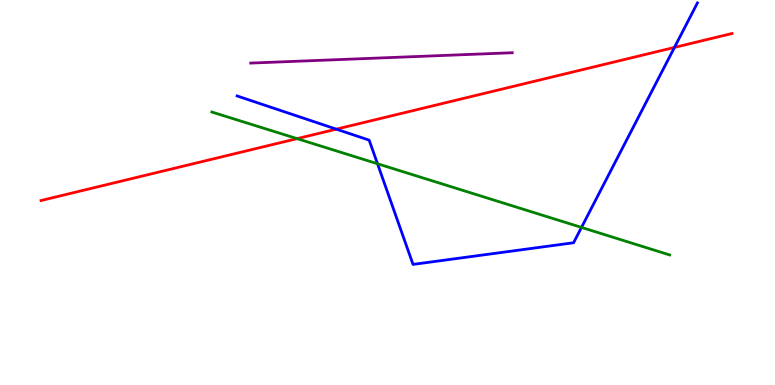[{'lines': ['blue', 'red'], 'intersections': [{'x': 4.34, 'y': 6.65}, {'x': 8.7, 'y': 8.77}]}, {'lines': ['green', 'red'], 'intersections': [{'x': 3.83, 'y': 6.4}]}, {'lines': ['purple', 'red'], 'intersections': []}, {'lines': ['blue', 'green'], 'intersections': [{'x': 4.87, 'y': 5.75}, {'x': 7.5, 'y': 4.09}]}, {'lines': ['blue', 'purple'], 'intersections': []}, {'lines': ['green', 'purple'], 'intersections': []}]